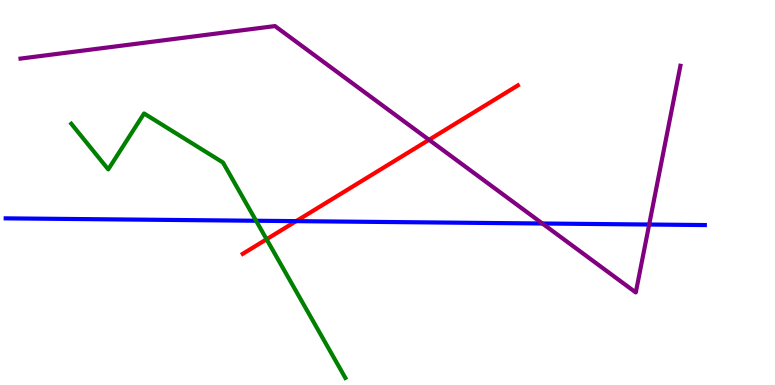[{'lines': ['blue', 'red'], 'intersections': [{'x': 3.82, 'y': 4.26}]}, {'lines': ['green', 'red'], 'intersections': [{'x': 3.44, 'y': 3.79}]}, {'lines': ['purple', 'red'], 'intersections': [{'x': 5.54, 'y': 6.37}]}, {'lines': ['blue', 'green'], 'intersections': [{'x': 3.3, 'y': 4.27}]}, {'lines': ['blue', 'purple'], 'intersections': [{'x': 7.0, 'y': 4.19}, {'x': 8.38, 'y': 4.17}]}, {'lines': ['green', 'purple'], 'intersections': []}]